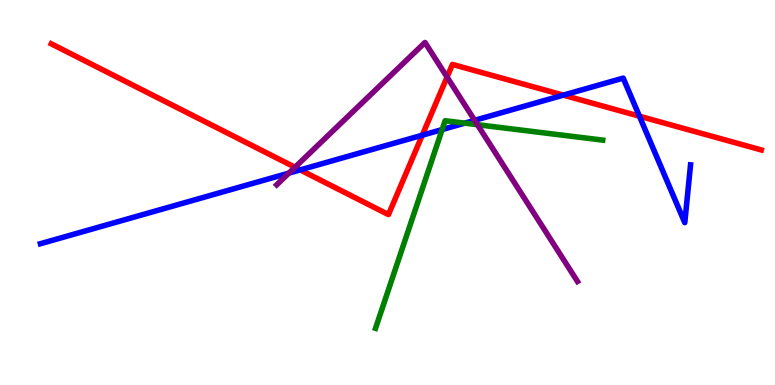[{'lines': ['blue', 'red'], 'intersections': [{'x': 3.87, 'y': 5.59}, {'x': 5.45, 'y': 6.49}, {'x': 7.27, 'y': 7.53}, {'x': 8.25, 'y': 6.98}]}, {'lines': ['green', 'red'], 'intersections': []}, {'lines': ['purple', 'red'], 'intersections': [{'x': 3.81, 'y': 5.66}, {'x': 5.77, 'y': 8.0}]}, {'lines': ['blue', 'green'], 'intersections': [{'x': 5.71, 'y': 6.63}, {'x': 6.0, 'y': 6.8}]}, {'lines': ['blue', 'purple'], 'intersections': [{'x': 3.73, 'y': 5.5}, {'x': 6.12, 'y': 6.87}]}, {'lines': ['green', 'purple'], 'intersections': [{'x': 6.16, 'y': 6.76}]}]